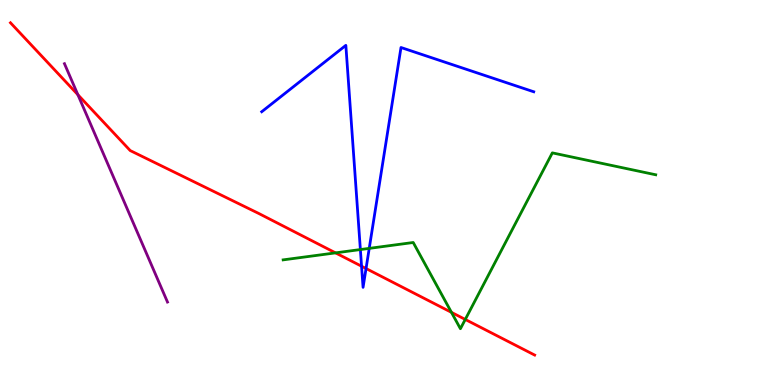[{'lines': ['blue', 'red'], 'intersections': [{'x': 4.67, 'y': 3.09}, {'x': 4.72, 'y': 3.03}]}, {'lines': ['green', 'red'], 'intersections': [{'x': 4.33, 'y': 3.43}, {'x': 5.83, 'y': 1.89}, {'x': 6.0, 'y': 1.7}]}, {'lines': ['purple', 'red'], 'intersections': [{'x': 1.0, 'y': 7.54}]}, {'lines': ['blue', 'green'], 'intersections': [{'x': 4.65, 'y': 3.52}, {'x': 4.76, 'y': 3.55}]}, {'lines': ['blue', 'purple'], 'intersections': []}, {'lines': ['green', 'purple'], 'intersections': []}]